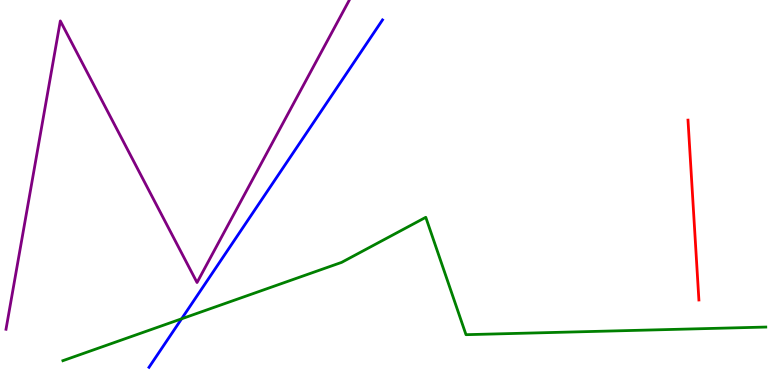[{'lines': ['blue', 'red'], 'intersections': []}, {'lines': ['green', 'red'], 'intersections': []}, {'lines': ['purple', 'red'], 'intersections': []}, {'lines': ['blue', 'green'], 'intersections': [{'x': 2.34, 'y': 1.72}]}, {'lines': ['blue', 'purple'], 'intersections': []}, {'lines': ['green', 'purple'], 'intersections': []}]